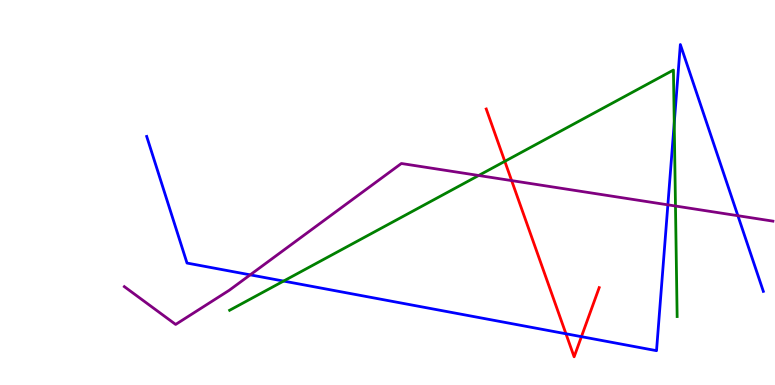[{'lines': ['blue', 'red'], 'intersections': [{'x': 7.3, 'y': 1.33}, {'x': 7.5, 'y': 1.26}]}, {'lines': ['green', 'red'], 'intersections': [{'x': 6.51, 'y': 5.81}]}, {'lines': ['purple', 'red'], 'intersections': [{'x': 6.6, 'y': 5.31}]}, {'lines': ['blue', 'green'], 'intersections': [{'x': 3.66, 'y': 2.7}, {'x': 8.7, 'y': 6.8}]}, {'lines': ['blue', 'purple'], 'intersections': [{'x': 3.23, 'y': 2.86}, {'x': 8.62, 'y': 4.68}, {'x': 9.52, 'y': 4.4}]}, {'lines': ['green', 'purple'], 'intersections': [{'x': 6.18, 'y': 5.44}, {'x': 8.72, 'y': 4.65}]}]